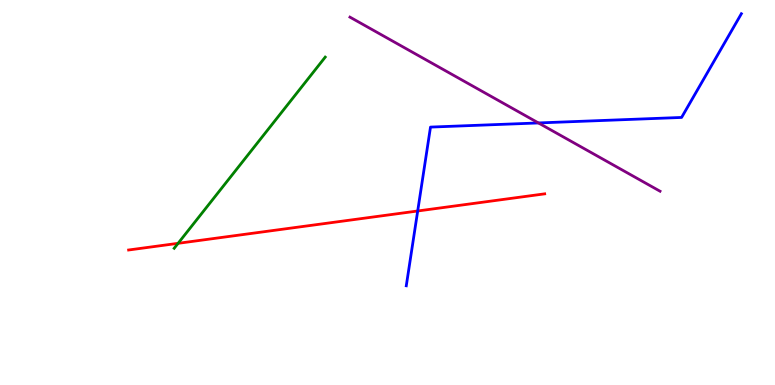[{'lines': ['blue', 'red'], 'intersections': [{'x': 5.39, 'y': 4.52}]}, {'lines': ['green', 'red'], 'intersections': [{'x': 2.3, 'y': 3.68}]}, {'lines': ['purple', 'red'], 'intersections': []}, {'lines': ['blue', 'green'], 'intersections': []}, {'lines': ['blue', 'purple'], 'intersections': [{'x': 6.95, 'y': 6.81}]}, {'lines': ['green', 'purple'], 'intersections': []}]